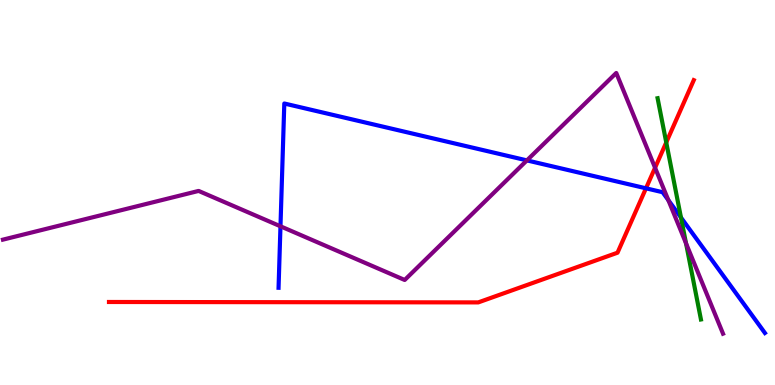[{'lines': ['blue', 'red'], 'intersections': [{'x': 8.34, 'y': 5.11}]}, {'lines': ['green', 'red'], 'intersections': [{'x': 8.6, 'y': 6.3}]}, {'lines': ['purple', 'red'], 'intersections': [{'x': 8.45, 'y': 5.64}]}, {'lines': ['blue', 'green'], 'intersections': [{'x': 8.79, 'y': 4.35}]}, {'lines': ['blue', 'purple'], 'intersections': [{'x': 3.62, 'y': 4.12}, {'x': 6.8, 'y': 5.83}, {'x': 8.62, 'y': 4.8}]}, {'lines': ['green', 'purple'], 'intersections': [{'x': 8.85, 'y': 3.68}]}]